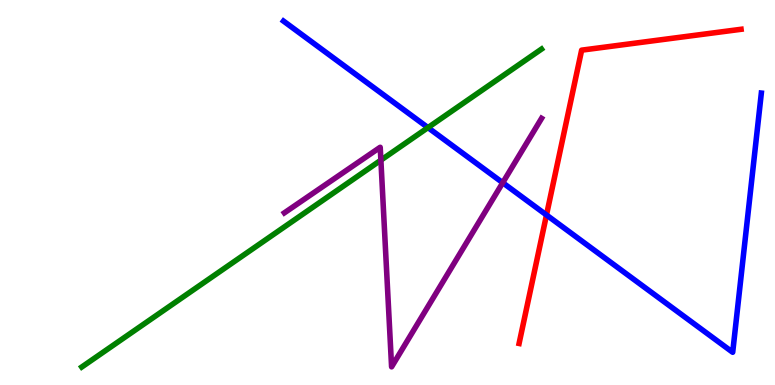[{'lines': ['blue', 'red'], 'intersections': [{'x': 7.05, 'y': 4.42}]}, {'lines': ['green', 'red'], 'intersections': []}, {'lines': ['purple', 'red'], 'intersections': []}, {'lines': ['blue', 'green'], 'intersections': [{'x': 5.52, 'y': 6.69}]}, {'lines': ['blue', 'purple'], 'intersections': [{'x': 6.49, 'y': 5.25}]}, {'lines': ['green', 'purple'], 'intersections': [{'x': 4.91, 'y': 5.84}]}]